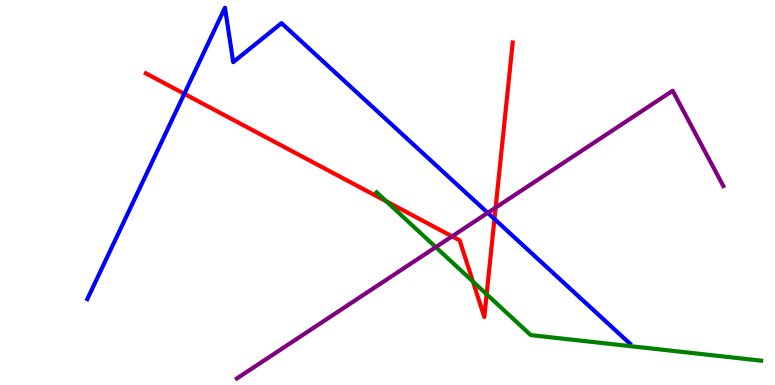[{'lines': ['blue', 'red'], 'intersections': [{'x': 2.38, 'y': 7.56}, {'x': 6.38, 'y': 4.31}]}, {'lines': ['green', 'red'], 'intersections': [{'x': 4.98, 'y': 4.77}, {'x': 6.1, 'y': 2.69}, {'x': 6.28, 'y': 2.36}]}, {'lines': ['purple', 'red'], 'intersections': [{'x': 5.83, 'y': 3.86}, {'x': 6.4, 'y': 4.61}]}, {'lines': ['blue', 'green'], 'intersections': []}, {'lines': ['blue', 'purple'], 'intersections': [{'x': 6.29, 'y': 4.47}]}, {'lines': ['green', 'purple'], 'intersections': [{'x': 5.62, 'y': 3.58}]}]